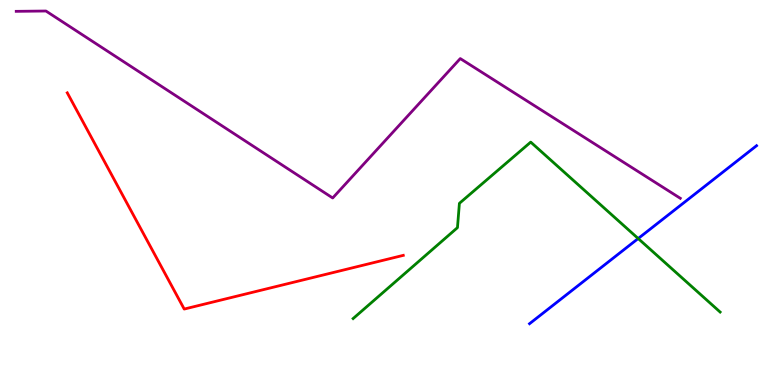[{'lines': ['blue', 'red'], 'intersections': []}, {'lines': ['green', 'red'], 'intersections': []}, {'lines': ['purple', 'red'], 'intersections': []}, {'lines': ['blue', 'green'], 'intersections': [{'x': 8.23, 'y': 3.8}]}, {'lines': ['blue', 'purple'], 'intersections': []}, {'lines': ['green', 'purple'], 'intersections': []}]